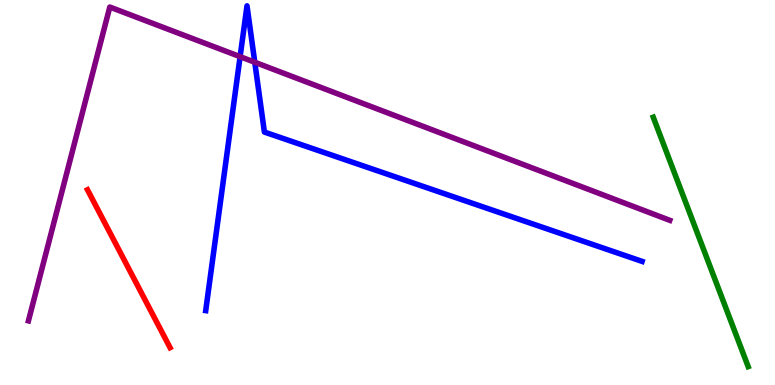[{'lines': ['blue', 'red'], 'intersections': []}, {'lines': ['green', 'red'], 'intersections': []}, {'lines': ['purple', 'red'], 'intersections': []}, {'lines': ['blue', 'green'], 'intersections': []}, {'lines': ['blue', 'purple'], 'intersections': [{'x': 3.1, 'y': 8.53}, {'x': 3.29, 'y': 8.38}]}, {'lines': ['green', 'purple'], 'intersections': []}]